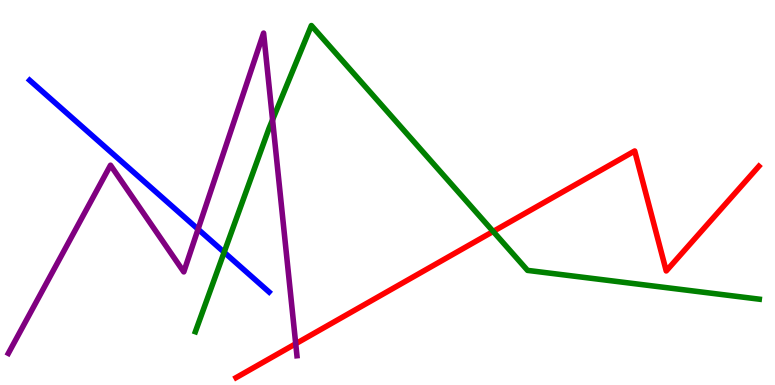[{'lines': ['blue', 'red'], 'intersections': []}, {'lines': ['green', 'red'], 'intersections': [{'x': 6.36, 'y': 3.99}]}, {'lines': ['purple', 'red'], 'intersections': [{'x': 3.82, 'y': 1.07}]}, {'lines': ['blue', 'green'], 'intersections': [{'x': 2.89, 'y': 3.45}]}, {'lines': ['blue', 'purple'], 'intersections': [{'x': 2.56, 'y': 4.05}]}, {'lines': ['green', 'purple'], 'intersections': [{'x': 3.52, 'y': 6.89}]}]